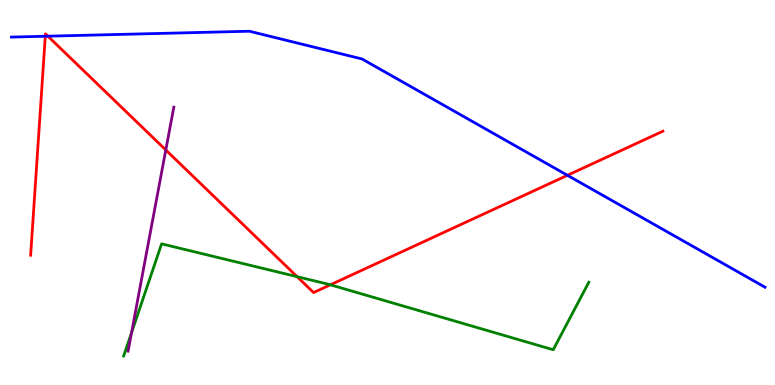[{'lines': ['blue', 'red'], 'intersections': [{'x': 0.585, 'y': 9.06}, {'x': 0.618, 'y': 9.06}, {'x': 7.32, 'y': 5.45}]}, {'lines': ['green', 'red'], 'intersections': [{'x': 3.83, 'y': 2.81}, {'x': 4.26, 'y': 2.6}]}, {'lines': ['purple', 'red'], 'intersections': [{'x': 2.14, 'y': 6.1}]}, {'lines': ['blue', 'green'], 'intersections': []}, {'lines': ['blue', 'purple'], 'intersections': []}, {'lines': ['green', 'purple'], 'intersections': [{'x': 1.7, 'y': 1.36}]}]